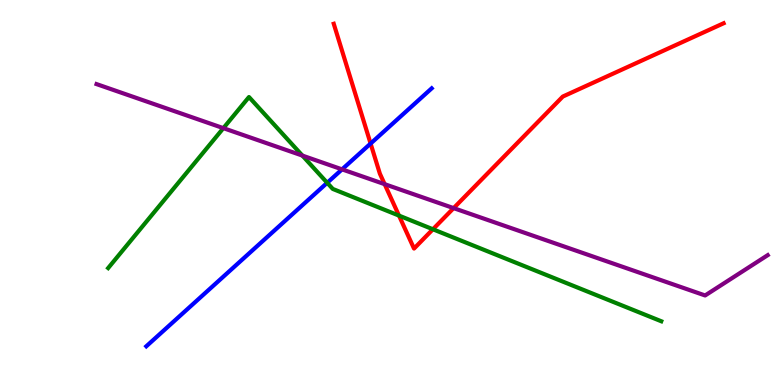[{'lines': ['blue', 'red'], 'intersections': [{'x': 4.78, 'y': 6.27}]}, {'lines': ['green', 'red'], 'intersections': [{'x': 5.15, 'y': 4.4}, {'x': 5.59, 'y': 4.04}]}, {'lines': ['purple', 'red'], 'intersections': [{'x': 4.96, 'y': 5.22}, {'x': 5.85, 'y': 4.59}]}, {'lines': ['blue', 'green'], 'intersections': [{'x': 4.22, 'y': 5.25}]}, {'lines': ['blue', 'purple'], 'intersections': [{'x': 4.41, 'y': 5.6}]}, {'lines': ['green', 'purple'], 'intersections': [{'x': 2.88, 'y': 6.67}, {'x': 3.9, 'y': 5.96}]}]